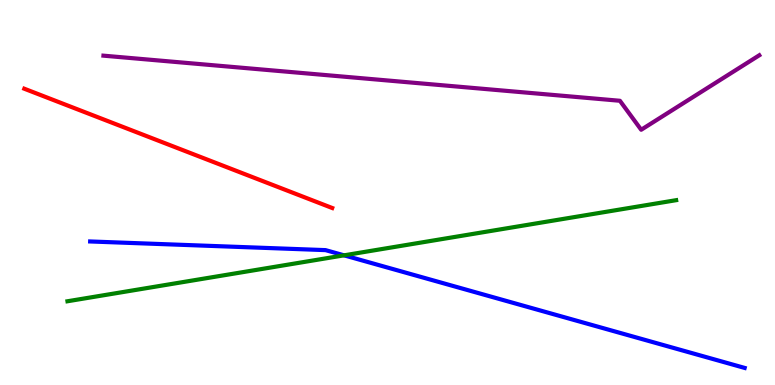[{'lines': ['blue', 'red'], 'intersections': []}, {'lines': ['green', 'red'], 'intersections': []}, {'lines': ['purple', 'red'], 'intersections': []}, {'lines': ['blue', 'green'], 'intersections': [{'x': 4.44, 'y': 3.37}]}, {'lines': ['blue', 'purple'], 'intersections': []}, {'lines': ['green', 'purple'], 'intersections': []}]